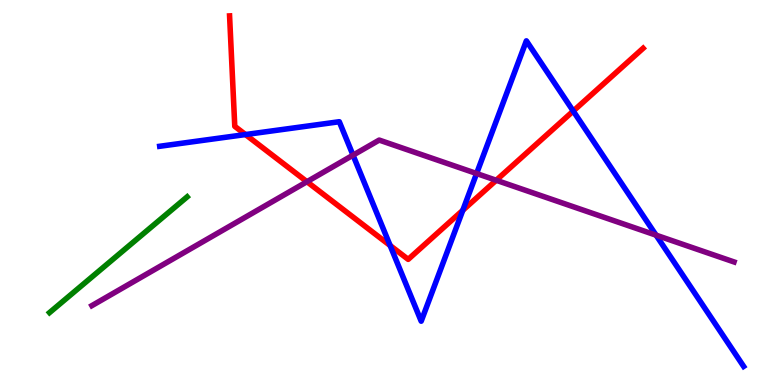[{'lines': ['blue', 'red'], 'intersections': [{'x': 3.17, 'y': 6.51}, {'x': 5.03, 'y': 3.62}, {'x': 5.97, 'y': 4.54}, {'x': 7.4, 'y': 7.12}]}, {'lines': ['green', 'red'], 'intersections': []}, {'lines': ['purple', 'red'], 'intersections': [{'x': 3.96, 'y': 5.28}, {'x': 6.4, 'y': 5.32}]}, {'lines': ['blue', 'green'], 'intersections': []}, {'lines': ['blue', 'purple'], 'intersections': [{'x': 4.56, 'y': 5.97}, {'x': 6.15, 'y': 5.49}, {'x': 8.47, 'y': 3.89}]}, {'lines': ['green', 'purple'], 'intersections': []}]